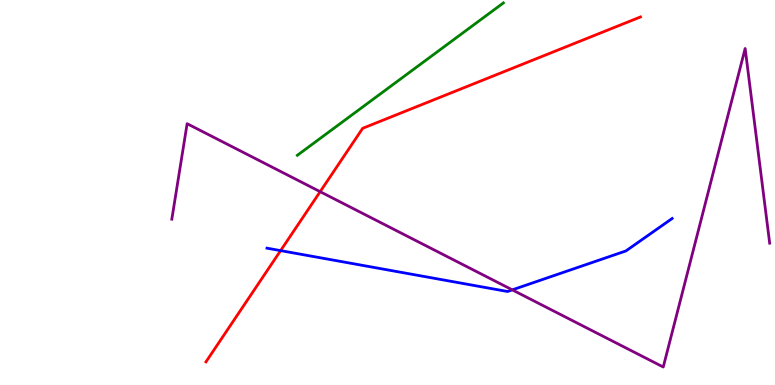[{'lines': ['blue', 'red'], 'intersections': [{'x': 3.62, 'y': 3.49}]}, {'lines': ['green', 'red'], 'intersections': []}, {'lines': ['purple', 'red'], 'intersections': [{'x': 4.13, 'y': 5.02}]}, {'lines': ['blue', 'green'], 'intersections': []}, {'lines': ['blue', 'purple'], 'intersections': [{'x': 6.61, 'y': 2.47}]}, {'lines': ['green', 'purple'], 'intersections': []}]